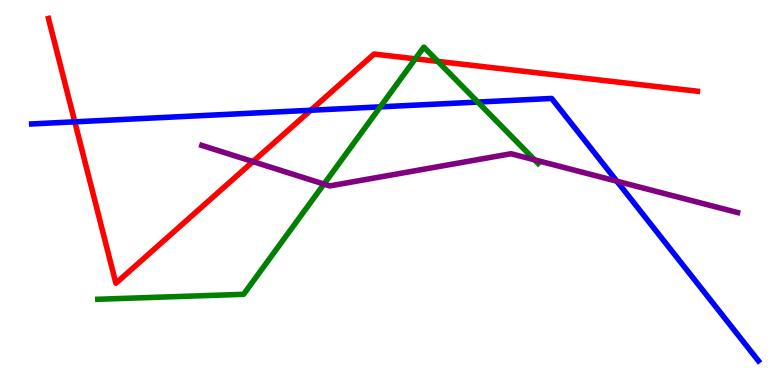[{'lines': ['blue', 'red'], 'intersections': [{'x': 0.965, 'y': 6.84}, {'x': 4.01, 'y': 7.14}]}, {'lines': ['green', 'red'], 'intersections': [{'x': 5.36, 'y': 8.47}, {'x': 5.65, 'y': 8.41}]}, {'lines': ['purple', 'red'], 'intersections': [{'x': 3.26, 'y': 5.8}]}, {'lines': ['blue', 'green'], 'intersections': [{'x': 4.91, 'y': 7.22}, {'x': 6.17, 'y': 7.35}]}, {'lines': ['blue', 'purple'], 'intersections': [{'x': 7.96, 'y': 5.29}]}, {'lines': ['green', 'purple'], 'intersections': [{'x': 4.18, 'y': 5.22}, {'x': 6.9, 'y': 5.85}]}]